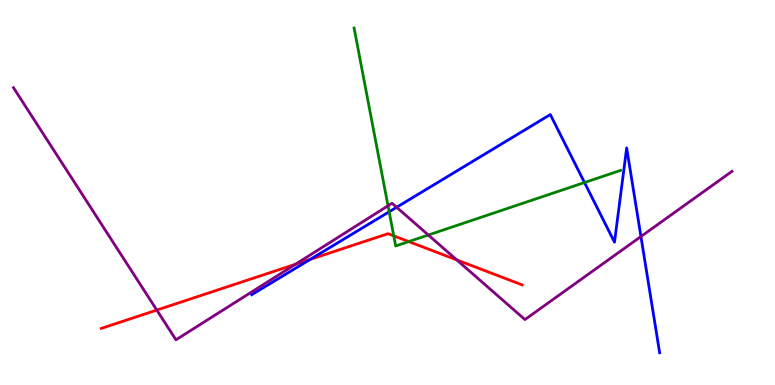[{'lines': ['blue', 'red'], 'intersections': [{'x': 4.0, 'y': 3.26}]}, {'lines': ['green', 'red'], 'intersections': [{'x': 5.08, 'y': 3.87}, {'x': 5.27, 'y': 3.72}]}, {'lines': ['purple', 'red'], 'intersections': [{'x': 2.02, 'y': 1.95}, {'x': 3.81, 'y': 3.14}, {'x': 5.89, 'y': 3.25}]}, {'lines': ['blue', 'green'], 'intersections': [{'x': 5.02, 'y': 4.5}, {'x': 7.54, 'y': 5.26}]}, {'lines': ['blue', 'purple'], 'intersections': [{'x': 5.12, 'y': 4.62}, {'x': 8.27, 'y': 3.86}]}, {'lines': ['green', 'purple'], 'intersections': [{'x': 5.01, 'y': 4.65}, {'x': 5.53, 'y': 3.9}]}]